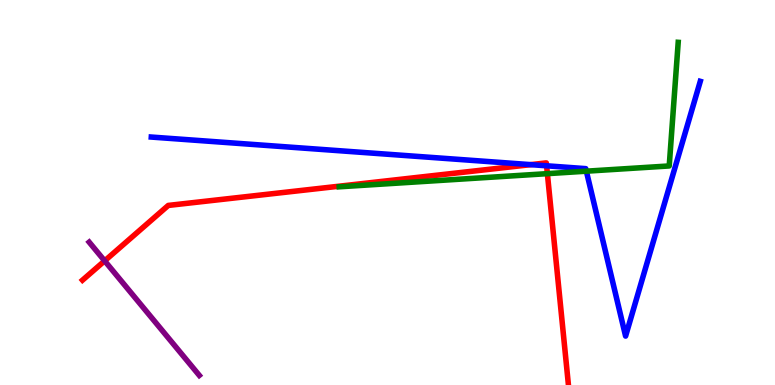[{'lines': ['blue', 'red'], 'intersections': [{'x': 6.85, 'y': 5.72}, {'x': 7.05, 'y': 5.69}]}, {'lines': ['green', 'red'], 'intersections': [{'x': 7.06, 'y': 5.49}]}, {'lines': ['purple', 'red'], 'intersections': [{'x': 1.35, 'y': 3.22}]}, {'lines': ['blue', 'green'], 'intersections': [{'x': 7.57, 'y': 5.55}]}, {'lines': ['blue', 'purple'], 'intersections': []}, {'lines': ['green', 'purple'], 'intersections': []}]